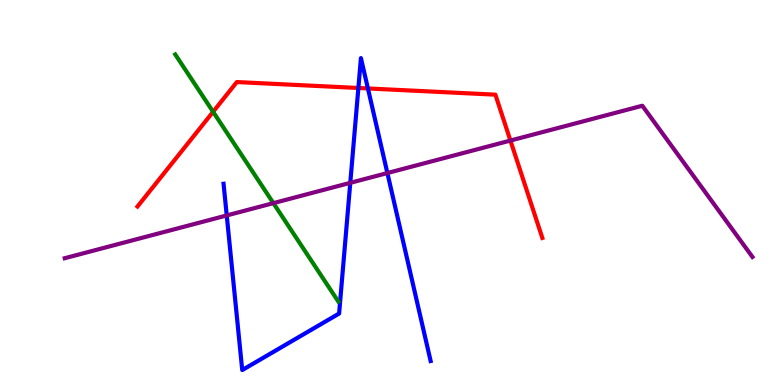[{'lines': ['blue', 'red'], 'intersections': [{'x': 4.62, 'y': 7.71}, {'x': 4.75, 'y': 7.7}]}, {'lines': ['green', 'red'], 'intersections': [{'x': 2.75, 'y': 7.1}]}, {'lines': ['purple', 'red'], 'intersections': [{'x': 6.59, 'y': 6.35}]}, {'lines': ['blue', 'green'], 'intersections': []}, {'lines': ['blue', 'purple'], 'intersections': [{'x': 2.93, 'y': 4.4}, {'x': 4.52, 'y': 5.25}, {'x': 5.0, 'y': 5.51}]}, {'lines': ['green', 'purple'], 'intersections': [{'x': 3.53, 'y': 4.72}]}]